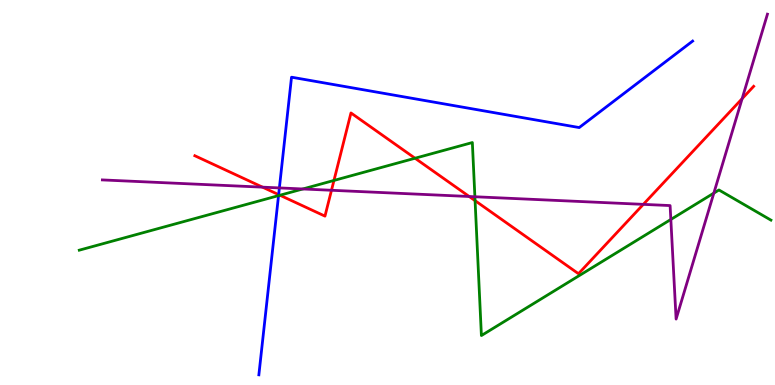[{'lines': ['blue', 'red'], 'intersections': [{'x': 3.6, 'y': 4.94}]}, {'lines': ['green', 'red'], 'intersections': [{'x': 3.61, 'y': 4.93}, {'x': 4.31, 'y': 5.31}, {'x': 5.36, 'y': 5.89}, {'x': 6.13, 'y': 4.79}]}, {'lines': ['purple', 'red'], 'intersections': [{'x': 3.39, 'y': 5.14}, {'x': 4.28, 'y': 5.06}, {'x': 6.05, 'y': 4.9}, {'x': 8.3, 'y': 4.69}, {'x': 9.58, 'y': 7.44}]}, {'lines': ['blue', 'green'], 'intersections': [{'x': 3.59, 'y': 4.92}]}, {'lines': ['blue', 'purple'], 'intersections': [{'x': 3.6, 'y': 5.12}]}, {'lines': ['green', 'purple'], 'intersections': [{'x': 3.91, 'y': 5.09}, {'x': 6.13, 'y': 4.89}, {'x': 8.66, 'y': 4.3}, {'x': 9.21, 'y': 4.98}]}]